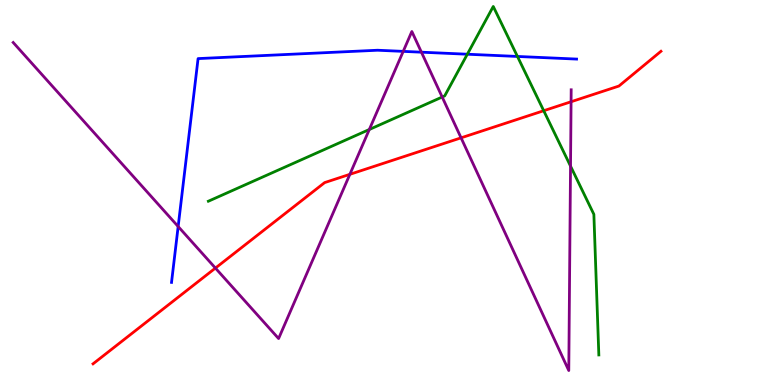[{'lines': ['blue', 'red'], 'intersections': []}, {'lines': ['green', 'red'], 'intersections': [{'x': 7.02, 'y': 7.12}]}, {'lines': ['purple', 'red'], 'intersections': [{'x': 2.78, 'y': 3.04}, {'x': 4.51, 'y': 5.47}, {'x': 5.95, 'y': 6.42}, {'x': 7.37, 'y': 7.36}]}, {'lines': ['blue', 'green'], 'intersections': [{'x': 6.03, 'y': 8.59}, {'x': 6.68, 'y': 8.53}]}, {'lines': ['blue', 'purple'], 'intersections': [{'x': 2.3, 'y': 4.12}, {'x': 5.2, 'y': 8.67}, {'x': 5.44, 'y': 8.64}]}, {'lines': ['green', 'purple'], 'intersections': [{'x': 4.77, 'y': 6.64}, {'x': 5.71, 'y': 7.48}, {'x': 7.36, 'y': 5.69}]}]